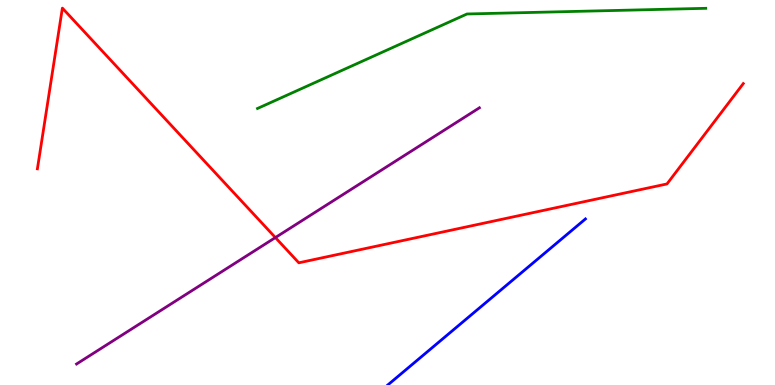[{'lines': ['blue', 'red'], 'intersections': []}, {'lines': ['green', 'red'], 'intersections': []}, {'lines': ['purple', 'red'], 'intersections': [{'x': 3.55, 'y': 3.83}]}, {'lines': ['blue', 'green'], 'intersections': []}, {'lines': ['blue', 'purple'], 'intersections': []}, {'lines': ['green', 'purple'], 'intersections': []}]